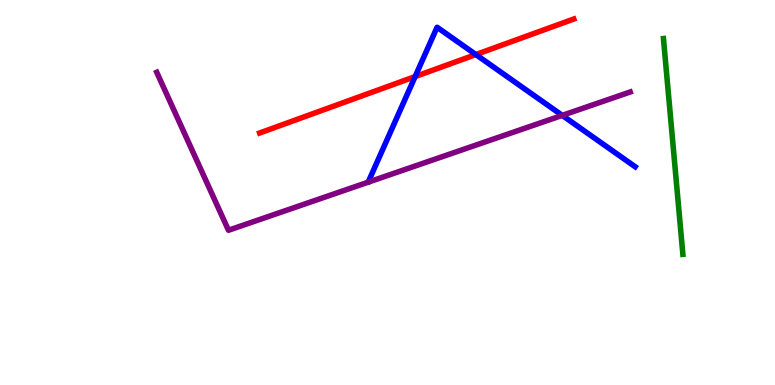[{'lines': ['blue', 'red'], 'intersections': [{'x': 5.36, 'y': 8.01}, {'x': 6.14, 'y': 8.58}]}, {'lines': ['green', 'red'], 'intersections': []}, {'lines': ['purple', 'red'], 'intersections': []}, {'lines': ['blue', 'green'], 'intersections': []}, {'lines': ['blue', 'purple'], 'intersections': [{'x': 7.25, 'y': 7.0}]}, {'lines': ['green', 'purple'], 'intersections': []}]